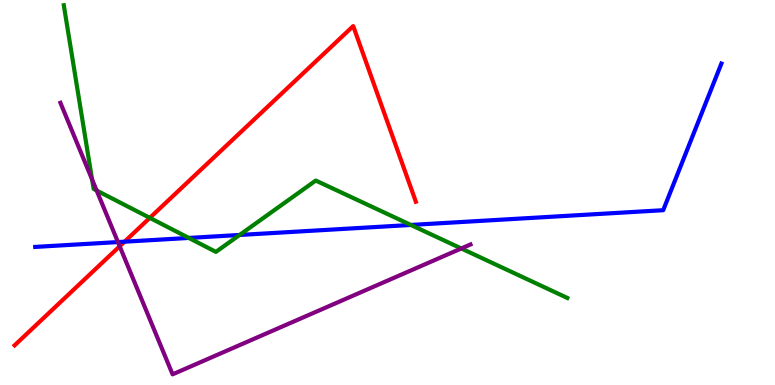[{'lines': ['blue', 'red'], 'intersections': [{'x': 1.61, 'y': 3.72}]}, {'lines': ['green', 'red'], 'intersections': [{'x': 1.93, 'y': 4.34}]}, {'lines': ['purple', 'red'], 'intersections': [{'x': 1.54, 'y': 3.6}]}, {'lines': ['blue', 'green'], 'intersections': [{'x': 2.44, 'y': 3.82}, {'x': 3.09, 'y': 3.9}, {'x': 5.3, 'y': 4.16}]}, {'lines': ['blue', 'purple'], 'intersections': [{'x': 1.52, 'y': 3.71}]}, {'lines': ['green', 'purple'], 'intersections': [{'x': 1.19, 'y': 5.34}, {'x': 1.25, 'y': 5.05}, {'x': 5.95, 'y': 3.55}]}]